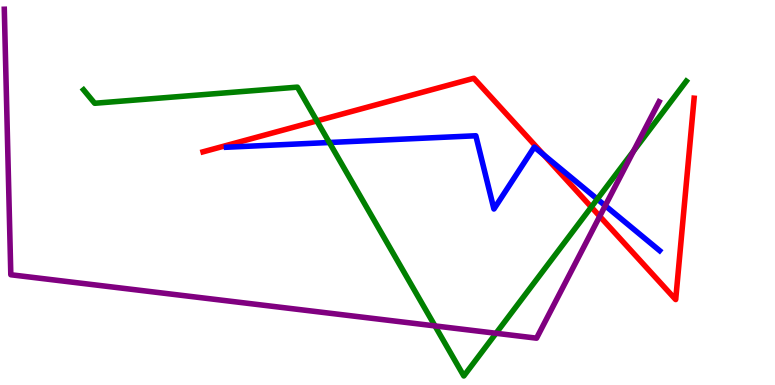[{'lines': ['blue', 'red'], 'intersections': [{'x': 7.01, 'y': 5.98}]}, {'lines': ['green', 'red'], 'intersections': [{'x': 4.09, 'y': 6.86}, {'x': 7.63, 'y': 4.62}]}, {'lines': ['purple', 'red'], 'intersections': [{'x': 7.74, 'y': 4.38}]}, {'lines': ['blue', 'green'], 'intersections': [{'x': 4.25, 'y': 6.3}, {'x': 7.71, 'y': 4.83}]}, {'lines': ['blue', 'purple'], 'intersections': [{'x': 7.81, 'y': 4.66}]}, {'lines': ['green', 'purple'], 'intersections': [{'x': 5.61, 'y': 1.53}, {'x': 6.4, 'y': 1.34}, {'x': 8.17, 'y': 6.08}]}]